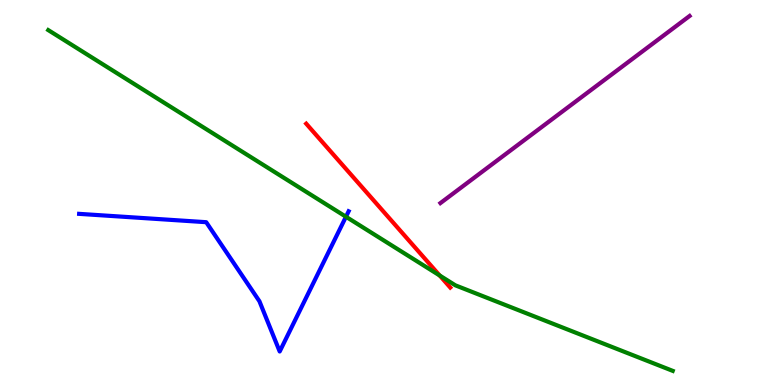[{'lines': ['blue', 'red'], 'intersections': []}, {'lines': ['green', 'red'], 'intersections': [{'x': 5.67, 'y': 2.84}]}, {'lines': ['purple', 'red'], 'intersections': []}, {'lines': ['blue', 'green'], 'intersections': [{'x': 4.46, 'y': 4.37}]}, {'lines': ['blue', 'purple'], 'intersections': []}, {'lines': ['green', 'purple'], 'intersections': []}]